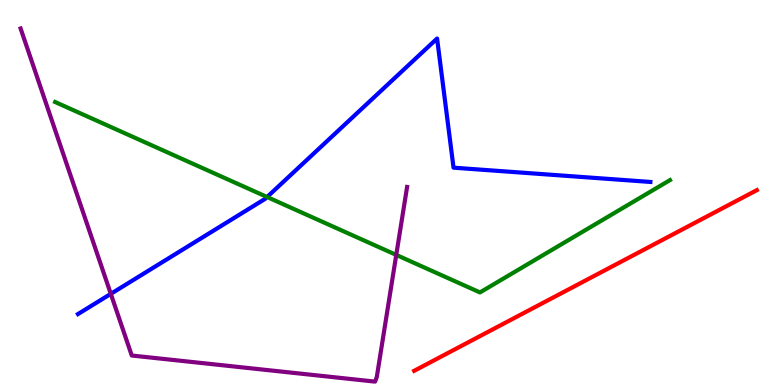[{'lines': ['blue', 'red'], 'intersections': []}, {'lines': ['green', 'red'], 'intersections': []}, {'lines': ['purple', 'red'], 'intersections': []}, {'lines': ['blue', 'green'], 'intersections': [{'x': 3.45, 'y': 4.88}]}, {'lines': ['blue', 'purple'], 'intersections': [{'x': 1.43, 'y': 2.37}]}, {'lines': ['green', 'purple'], 'intersections': [{'x': 5.11, 'y': 3.38}]}]